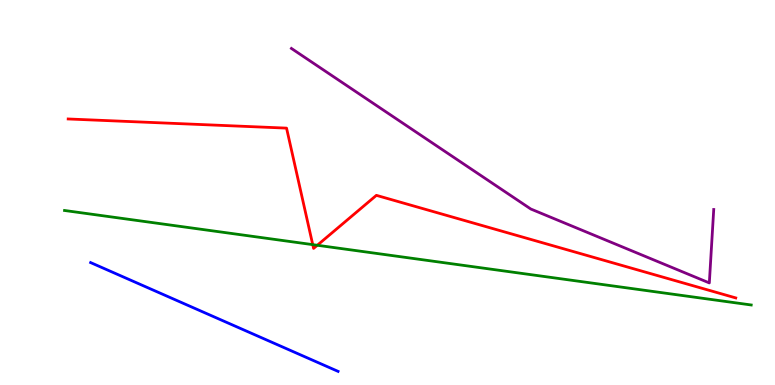[{'lines': ['blue', 'red'], 'intersections': []}, {'lines': ['green', 'red'], 'intersections': [{'x': 4.04, 'y': 3.65}, {'x': 4.09, 'y': 3.63}]}, {'lines': ['purple', 'red'], 'intersections': []}, {'lines': ['blue', 'green'], 'intersections': []}, {'lines': ['blue', 'purple'], 'intersections': []}, {'lines': ['green', 'purple'], 'intersections': []}]